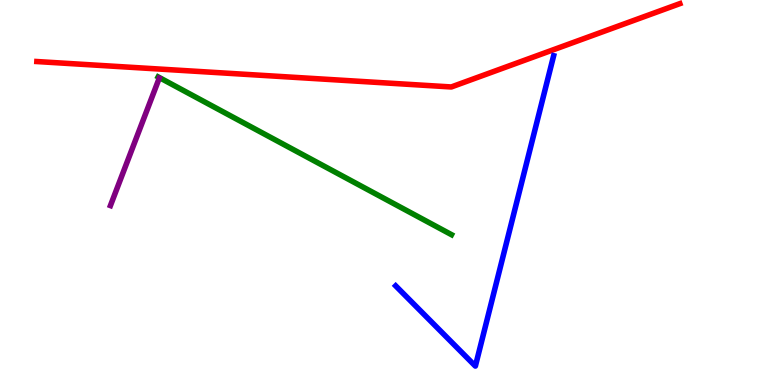[{'lines': ['blue', 'red'], 'intersections': []}, {'lines': ['green', 'red'], 'intersections': []}, {'lines': ['purple', 'red'], 'intersections': []}, {'lines': ['blue', 'green'], 'intersections': []}, {'lines': ['blue', 'purple'], 'intersections': []}, {'lines': ['green', 'purple'], 'intersections': []}]